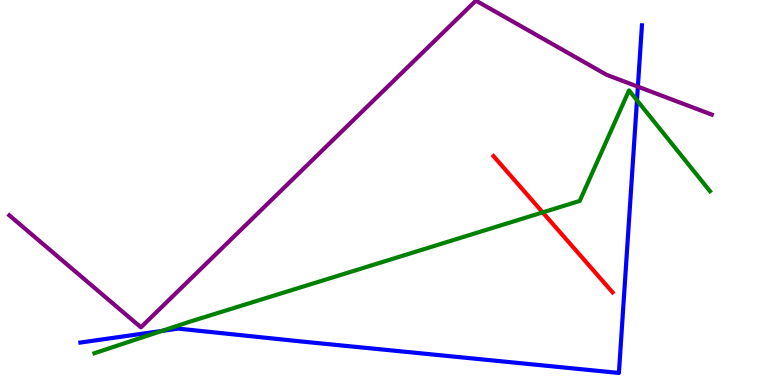[{'lines': ['blue', 'red'], 'intersections': []}, {'lines': ['green', 'red'], 'intersections': [{'x': 7.0, 'y': 4.48}]}, {'lines': ['purple', 'red'], 'intersections': []}, {'lines': ['blue', 'green'], 'intersections': [{'x': 2.09, 'y': 1.4}, {'x': 8.22, 'y': 7.4}]}, {'lines': ['blue', 'purple'], 'intersections': [{'x': 8.23, 'y': 7.75}]}, {'lines': ['green', 'purple'], 'intersections': []}]